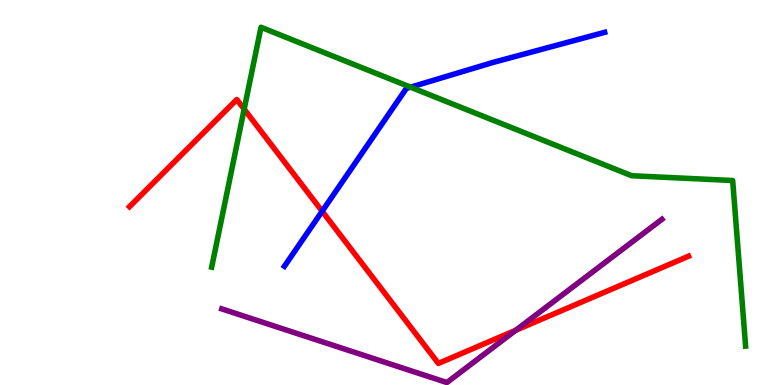[{'lines': ['blue', 'red'], 'intersections': [{'x': 4.16, 'y': 4.51}]}, {'lines': ['green', 'red'], 'intersections': [{'x': 3.15, 'y': 7.16}]}, {'lines': ['purple', 'red'], 'intersections': [{'x': 6.66, 'y': 1.42}]}, {'lines': ['blue', 'green'], 'intersections': [{'x': 5.3, 'y': 7.74}]}, {'lines': ['blue', 'purple'], 'intersections': []}, {'lines': ['green', 'purple'], 'intersections': []}]